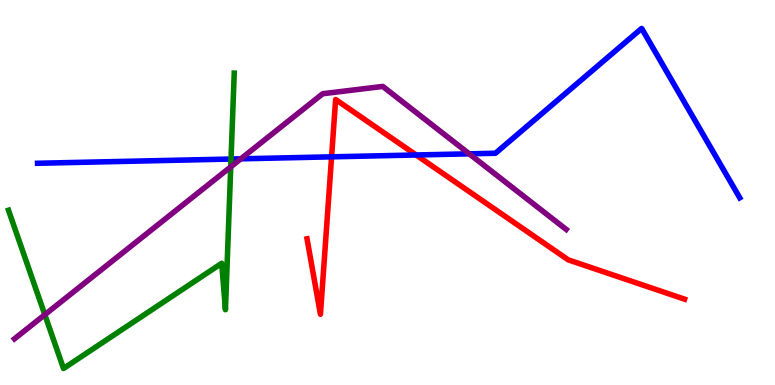[{'lines': ['blue', 'red'], 'intersections': [{'x': 4.28, 'y': 5.93}, {'x': 5.37, 'y': 5.97}]}, {'lines': ['green', 'red'], 'intersections': []}, {'lines': ['purple', 'red'], 'intersections': []}, {'lines': ['blue', 'green'], 'intersections': [{'x': 2.98, 'y': 5.87}]}, {'lines': ['blue', 'purple'], 'intersections': [{'x': 3.11, 'y': 5.87}, {'x': 6.05, 'y': 6.0}]}, {'lines': ['green', 'purple'], 'intersections': [{'x': 0.578, 'y': 1.83}, {'x': 2.98, 'y': 5.67}]}]